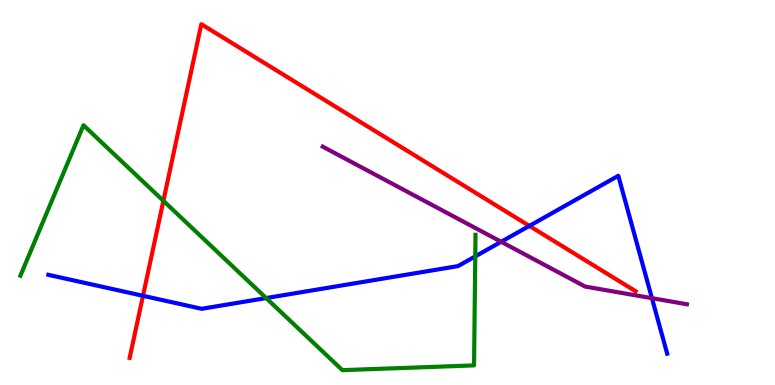[{'lines': ['blue', 'red'], 'intersections': [{'x': 1.85, 'y': 2.32}, {'x': 6.83, 'y': 4.13}]}, {'lines': ['green', 'red'], 'intersections': [{'x': 2.11, 'y': 4.78}]}, {'lines': ['purple', 'red'], 'intersections': []}, {'lines': ['blue', 'green'], 'intersections': [{'x': 3.43, 'y': 2.26}, {'x': 6.13, 'y': 3.34}]}, {'lines': ['blue', 'purple'], 'intersections': [{'x': 6.47, 'y': 3.72}, {'x': 8.41, 'y': 2.26}]}, {'lines': ['green', 'purple'], 'intersections': []}]